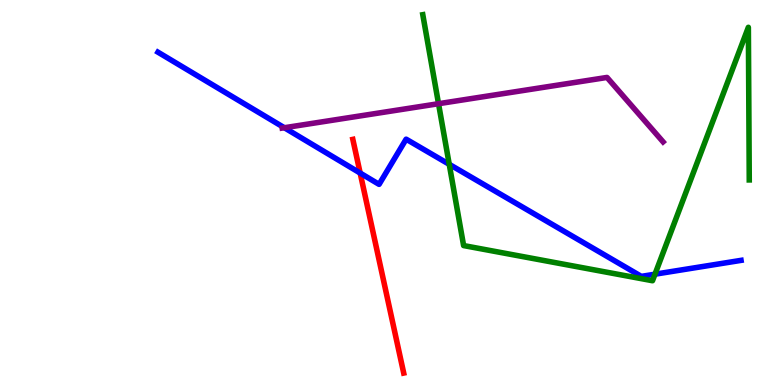[{'lines': ['blue', 'red'], 'intersections': [{'x': 4.65, 'y': 5.5}]}, {'lines': ['green', 'red'], 'intersections': []}, {'lines': ['purple', 'red'], 'intersections': []}, {'lines': ['blue', 'green'], 'intersections': [{'x': 5.8, 'y': 5.73}, {'x': 8.45, 'y': 2.88}]}, {'lines': ['blue', 'purple'], 'intersections': [{'x': 3.67, 'y': 6.68}]}, {'lines': ['green', 'purple'], 'intersections': [{'x': 5.66, 'y': 7.31}]}]